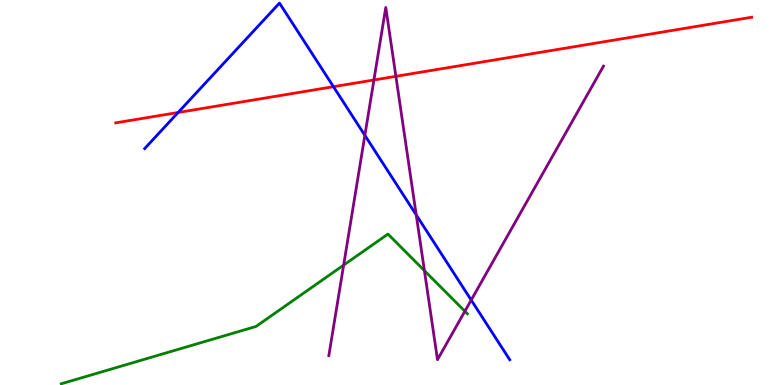[{'lines': ['blue', 'red'], 'intersections': [{'x': 2.3, 'y': 7.08}, {'x': 4.3, 'y': 7.75}]}, {'lines': ['green', 'red'], 'intersections': []}, {'lines': ['purple', 'red'], 'intersections': [{'x': 4.82, 'y': 7.92}, {'x': 5.11, 'y': 8.02}]}, {'lines': ['blue', 'green'], 'intersections': []}, {'lines': ['blue', 'purple'], 'intersections': [{'x': 4.71, 'y': 6.48}, {'x': 5.37, 'y': 4.42}, {'x': 6.08, 'y': 2.21}]}, {'lines': ['green', 'purple'], 'intersections': [{'x': 4.43, 'y': 3.11}, {'x': 5.48, 'y': 2.97}, {'x': 6.0, 'y': 1.92}]}]